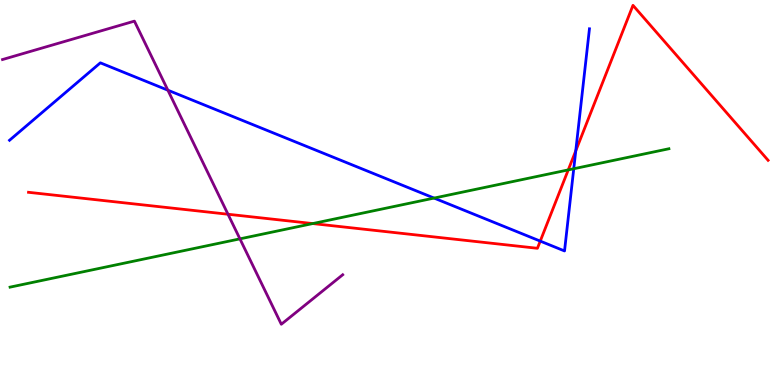[{'lines': ['blue', 'red'], 'intersections': [{'x': 6.97, 'y': 3.74}, {'x': 7.43, 'y': 6.08}]}, {'lines': ['green', 'red'], 'intersections': [{'x': 4.04, 'y': 4.19}, {'x': 7.33, 'y': 5.59}]}, {'lines': ['purple', 'red'], 'intersections': [{'x': 2.94, 'y': 4.44}]}, {'lines': ['blue', 'green'], 'intersections': [{'x': 5.6, 'y': 4.86}, {'x': 7.4, 'y': 5.62}]}, {'lines': ['blue', 'purple'], 'intersections': [{'x': 2.17, 'y': 7.66}]}, {'lines': ['green', 'purple'], 'intersections': [{'x': 3.1, 'y': 3.8}]}]